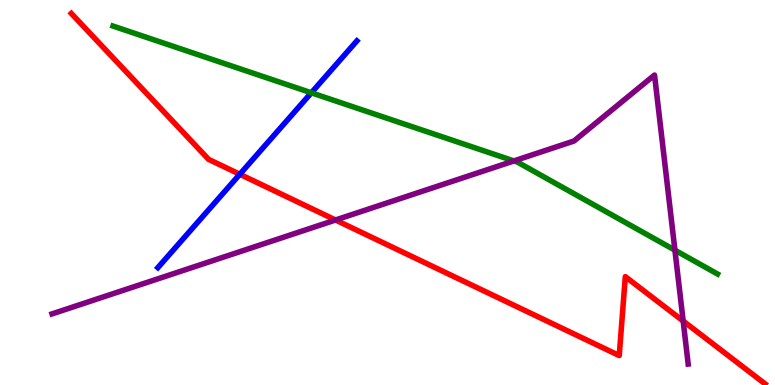[{'lines': ['blue', 'red'], 'intersections': [{'x': 3.09, 'y': 5.47}]}, {'lines': ['green', 'red'], 'intersections': []}, {'lines': ['purple', 'red'], 'intersections': [{'x': 4.33, 'y': 4.29}, {'x': 8.82, 'y': 1.66}]}, {'lines': ['blue', 'green'], 'intersections': [{'x': 4.02, 'y': 7.59}]}, {'lines': ['blue', 'purple'], 'intersections': []}, {'lines': ['green', 'purple'], 'intersections': [{'x': 6.63, 'y': 5.82}, {'x': 8.71, 'y': 3.5}]}]